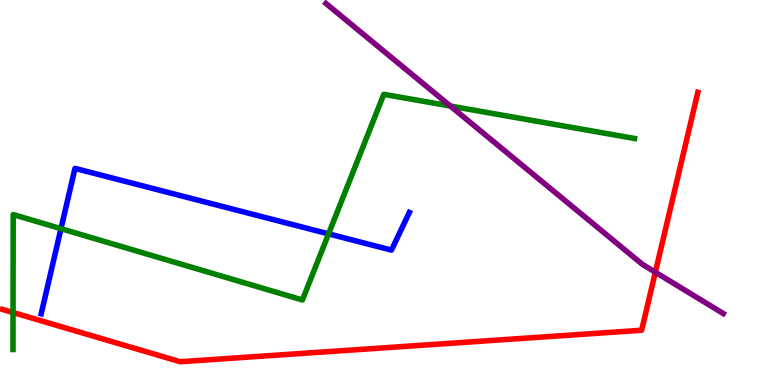[{'lines': ['blue', 'red'], 'intersections': []}, {'lines': ['green', 'red'], 'intersections': [{'x': 0.168, 'y': 1.88}]}, {'lines': ['purple', 'red'], 'intersections': [{'x': 8.46, 'y': 2.93}]}, {'lines': ['blue', 'green'], 'intersections': [{'x': 0.787, 'y': 4.06}, {'x': 4.24, 'y': 3.93}]}, {'lines': ['blue', 'purple'], 'intersections': []}, {'lines': ['green', 'purple'], 'intersections': [{'x': 5.81, 'y': 7.25}]}]